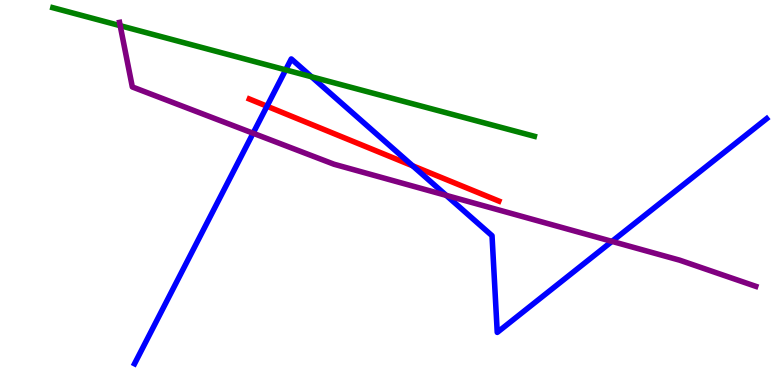[{'lines': ['blue', 'red'], 'intersections': [{'x': 3.44, 'y': 7.24}, {'x': 5.32, 'y': 5.69}]}, {'lines': ['green', 'red'], 'intersections': []}, {'lines': ['purple', 'red'], 'intersections': []}, {'lines': ['blue', 'green'], 'intersections': [{'x': 3.69, 'y': 8.19}, {'x': 4.02, 'y': 8.01}]}, {'lines': ['blue', 'purple'], 'intersections': [{'x': 3.27, 'y': 6.54}, {'x': 5.76, 'y': 4.92}, {'x': 7.9, 'y': 3.73}]}, {'lines': ['green', 'purple'], 'intersections': [{'x': 1.55, 'y': 9.33}]}]